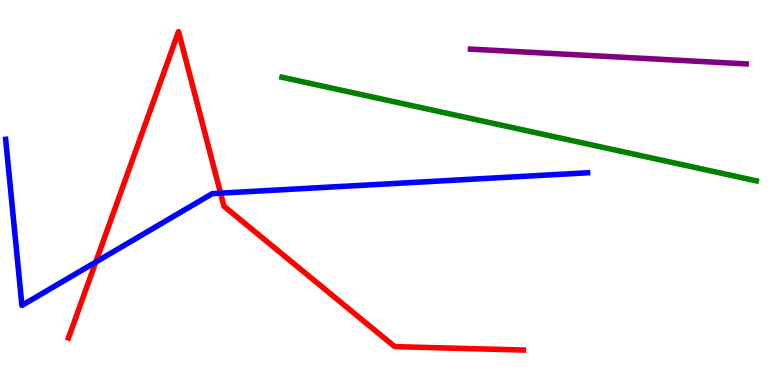[{'lines': ['blue', 'red'], 'intersections': [{'x': 1.24, 'y': 3.19}, {'x': 2.85, 'y': 4.98}]}, {'lines': ['green', 'red'], 'intersections': []}, {'lines': ['purple', 'red'], 'intersections': []}, {'lines': ['blue', 'green'], 'intersections': []}, {'lines': ['blue', 'purple'], 'intersections': []}, {'lines': ['green', 'purple'], 'intersections': []}]